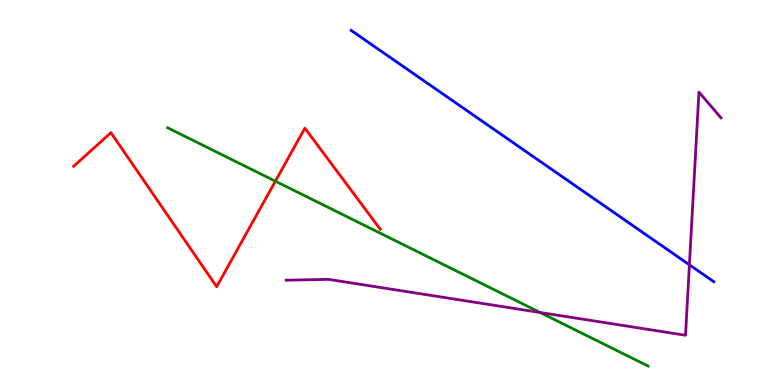[{'lines': ['blue', 'red'], 'intersections': []}, {'lines': ['green', 'red'], 'intersections': [{'x': 3.55, 'y': 5.29}]}, {'lines': ['purple', 'red'], 'intersections': []}, {'lines': ['blue', 'green'], 'intersections': []}, {'lines': ['blue', 'purple'], 'intersections': [{'x': 8.9, 'y': 3.12}]}, {'lines': ['green', 'purple'], 'intersections': [{'x': 6.97, 'y': 1.88}]}]